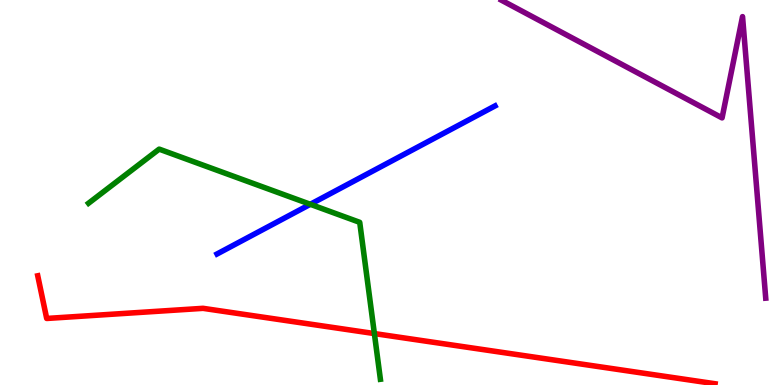[{'lines': ['blue', 'red'], 'intersections': []}, {'lines': ['green', 'red'], 'intersections': [{'x': 4.83, 'y': 1.34}]}, {'lines': ['purple', 'red'], 'intersections': []}, {'lines': ['blue', 'green'], 'intersections': [{'x': 4.0, 'y': 4.69}]}, {'lines': ['blue', 'purple'], 'intersections': []}, {'lines': ['green', 'purple'], 'intersections': []}]